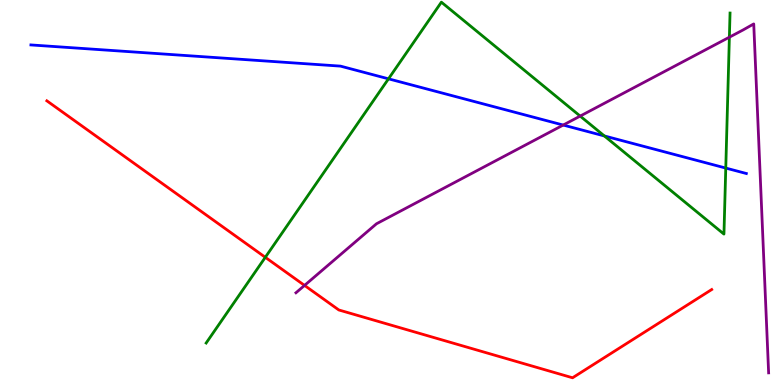[{'lines': ['blue', 'red'], 'intersections': []}, {'lines': ['green', 'red'], 'intersections': [{'x': 3.42, 'y': 3.32}]}, {'lines': ['purple', 'red'], 'intersections': [{'x': 3.93, 'y': 2.59}]}, {'lines': ['blue', 'green'], 'intersections': [{'x': 5.01, 'y': 7.95}, {'x': 7.8, 'y': 6.47}, {'x': 9.36, 'y': 5.63}]}, {'lines': ['blue', 'purple'], 'intersections': [{'x': 7.27, 'y': 6.75}]}, {'lines': ['green', 'purple'], 'intersections': [{'x': 7.49, 'y': 6.98}, {'x': 9.41, 'y': 9.03}]}]